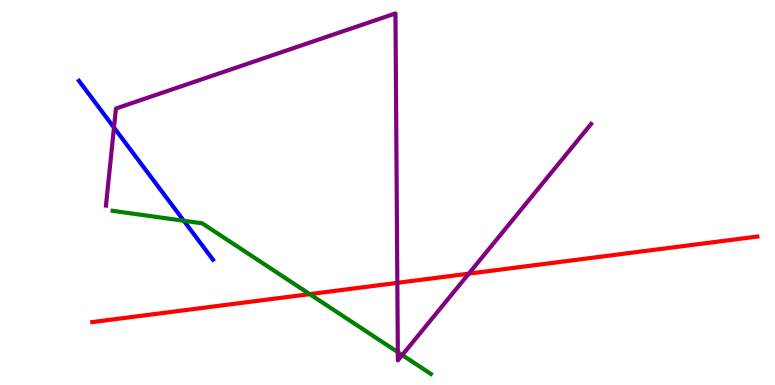[{'lines': ['blue', 'red'], 'intersections': []}, {'lines': ['green', 'red'], 'intersections': [{'x': 4.0, 'y': 2.36}]}, {'lines': ['purple', 'red'], 'intersections': [{'x': 5.13, 'y': 2.65}, {'x': 6.05, 'y': 2.89}]}, {'lines': ['blue', 'green'], 'intersections': [{'x': 2.37, 'y': 4.27}]}, {'lines': ['blue', 'purple'], 'intersections': [{'x': 1.47, 'y': 6.69}]}, {'lines': ['green', 'purple'], 'intersections': [{'x': 5.13, 'y': 0.853}, {'x': 5.19, 'y': 0.778}]}]